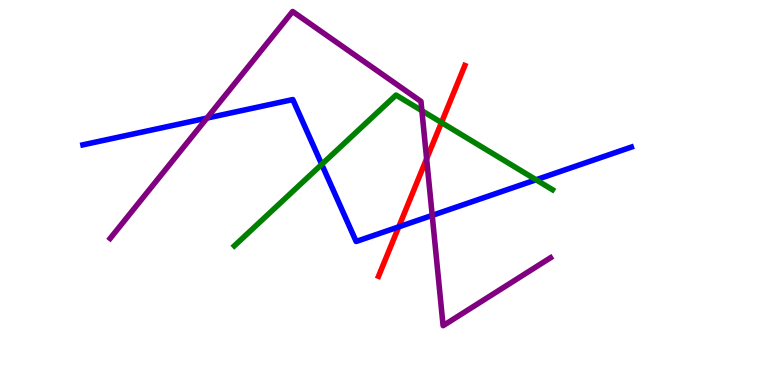[{'lines': ['blue', 'red'], 'intersections': [{'x': 5.15, 'y': 4.11}]}, {'lines': ['green', 'red'], 'intersections': [{'x': 5.7, 'y': 6.82}]}, {'lines': ['purple', 'red'], 'intersections': [{'x': 5.5, 'y': 5.88}]}, {'lines': ['blue', 'green'], 'intersections': [{'x': 4.15, 'y': 5.73}, {'x': 6.92, 'y': 5.33}]}, {'lines': ['blue', 'purple'], 'intersections': [{'x': 2.67, 'y': 6.93}, {'x': 5.58, 'y': 4.41}]}, {'lines': ['green', 'purple'], 'intersections': [{'x': 5.44, 'y': 7.12}]}]